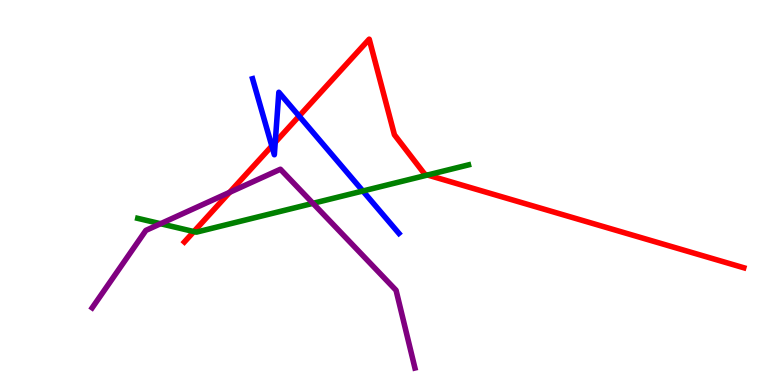[{'lines': ['blue', 'red'], 'intersections': [{'x': 3.51, 'y': 6.21}, {'x': 3.55, 'y': 6.3}, {'x': 3.86, 'y': 6.98}]}, {'lines': ['green', 'red'], 'intersections': [{'x': 2.5, 'y': 3.99}, {'x': 5.52, 'y': 5.45}]}, {'lines': ['purple', 'red'], 'intersections': [{'x': 2.96, 'y': 5.0}]}, {'lines': ['blue', 'green'], 'intersections': [{'x': 4.68, 'y': 5.04}]}, {'lines': ['blue', 'purple'], 'intersections': []}, {'lines': ['green', 'purple'], 'intersections': [{'x': 2.07, 'y': 4.19}, {'x': 4.04, 'y': 4.72}]}]